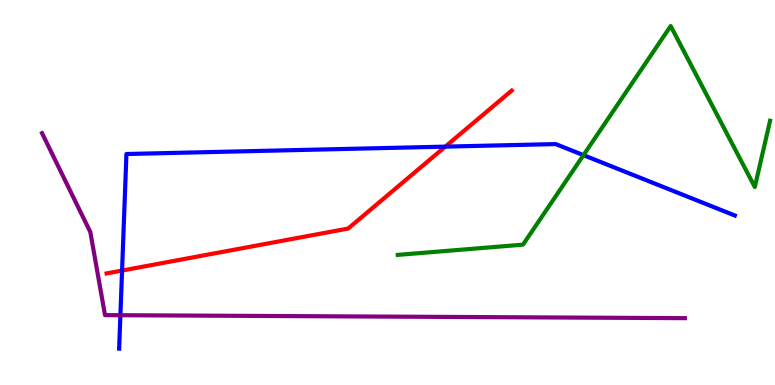[{'lines': ['blue', 'red'], 'intersections': [{'x': 1.58, 'y': 2.97}, {'x': 5.75, 'y': 6.19}]}, {'lines': ['green', 'red'], 'intersections': []}, {'lines': ['purple', 'red'], 'intersections': []}, {'lines': ['blue', 'green'], 'intersections': [{'x': 7.53, 'y': 5.97}]}, {'lines': ['blue', 'purple'], 'intersections': [{'x': 1.55, 'y': 1.81}]}, {'lines': ['green', 'purple'], 'intersections': []}]